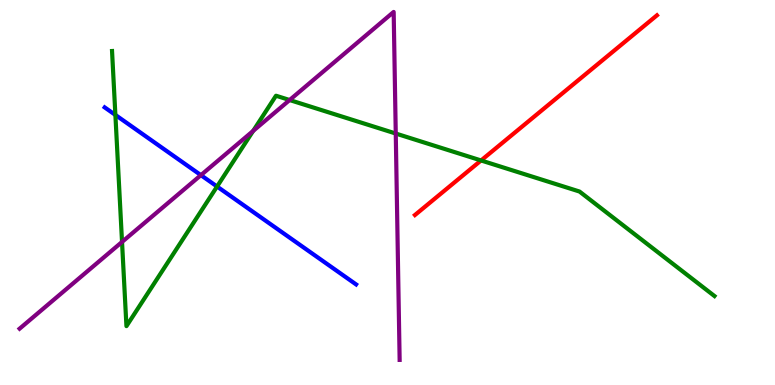[{'lines': ['blue', 'red'], 'intersections': []}, {'lines': ['green', 'red'], 'intersections': [{'x': 6.21, 'y': 5.83}]}, {'lines': ['purple', 'red'], 'intersections': []}, {'lines': ['blue', 'green'], 'intersections': [{'x': 1.49, 'y': 7.01}, {'x': 2.8, 'y': 5.16}]}, {'lines': ['blue', 'purple'], 'intersections': [{'x': 2.59, 'y': 5.45}]}, {'lines': ['green', 'purple'], 'intersections': [{'x': 1.57, 'y': 3.72}, {'x': 3.27, 'y': 6.6}, {'x': 3.74, 'y': 7.4}, {'x': 5.11, 'y': 6.53}]}]